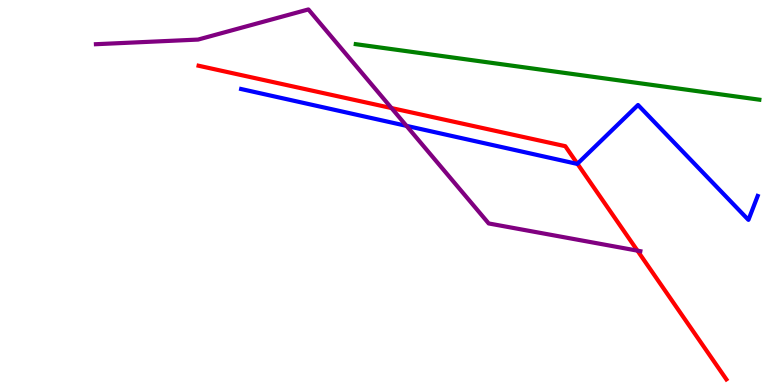[{'lines': ['blue', 'red'], 'intersections': [{'x': 7.45, 'y': 5.75}]}, {'lines': ['green', 'red'], 'intersections': []}, {'lines': ['purple', 'red'], 'intersections': [{'x': 5.05, 'y': 7.19}, {'x': 8.23, 'y': 3.49}]}, {'lines': ['blue', 'green'], 'intersections': []}, {'lines': ['blue', 'purple'], 'intersections': [{'x': 5.25, 'y': 6.73}]}, {'lines': ['green', 'purple'], 'intersections': []}]